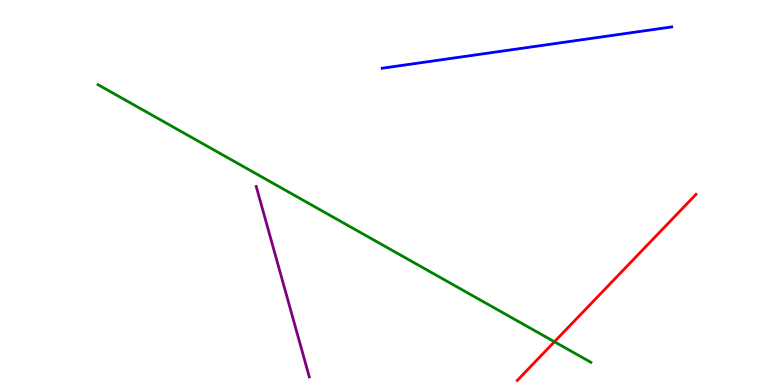[{'lines': ['blue', 'red'], 'intersections': []}, {'lines': ['green', 'red'], 'intersections': [{'x': 7.15, 'y': 1.12}]}, {'lines': ['purple', 'red'], 'intersections': []}, {'lines': ['blue', 'green'], 'intersections': []}, {'lines': ['blue', 'purple'], 'intersections': []}, {'lines': ['green', 'purple'], 'intersections': []}]